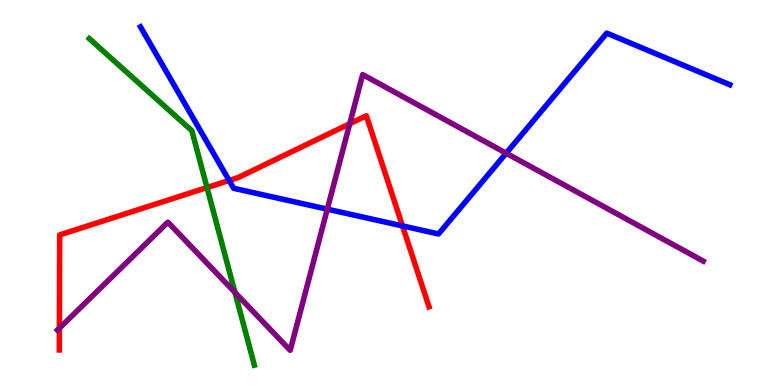[{'lines': ['blue', 'red'], 'intersections': [{'x': 2.96, 'y': 5.31}, {'x': 5.19, 'y': 4.13}]}, {'lines': ['green', 'red'], 'intersections': [{'x': 2.67, 'y': 5.13}]}, {'lines': ['purple', 'red'], 'intersections': [{'x': 0.766, 'y': 1.48}, {'x': 4.51, 'y': 6.79}]}, {'lines': ['blue', 'green'], 'intersections': []}, {'lines': ['blue', 'purple'], 'intersections': [{'x': 4.22, 'y': 4.57}, {'x': 6.53, 'y': 6.02}]}, {'lines': ['green', 'purple'], 'intersections': [{'x': 3.03, 'y': 2.4}]}]